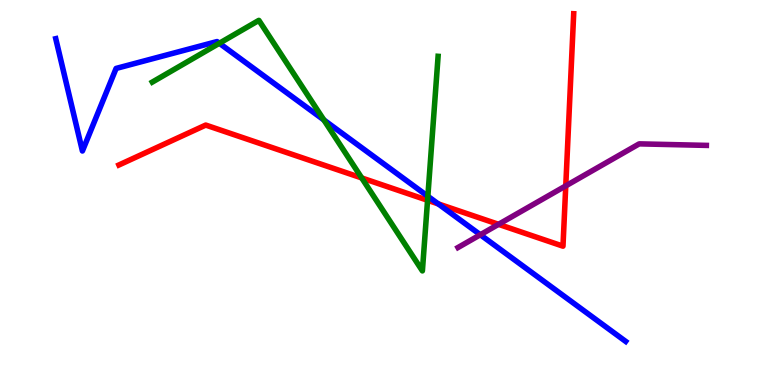[{'lines': ['blue', 'red'], 'intersections': [{'x': 5.66, 'y': 4.7}]}, {'lines': ['green', 'red'], 'intersections': [{'x': 4.67, 'y': 5.38}, {'x': 5.52, 'y': 4.8}]}, {'lines': ['purple', 'red'], 'intersections': [{'x': 6.43, 'y': 4.17}, {'x': 7.3, 'y': 5.17}]}, {'lines': ['blue', 'green'], 'intersections': [{'x': 2.83, 'y': 8.88}, {'x': 4.18, 'y': 6.88}, {'x': 5.52, 'y': 4.9}]}, {'lines': ['blue', 'purple'], 'intersections': [{'x': 6.2, 'y': 3.9}]}, {'lines': ['green', 'purple'], 'intersections': []}]